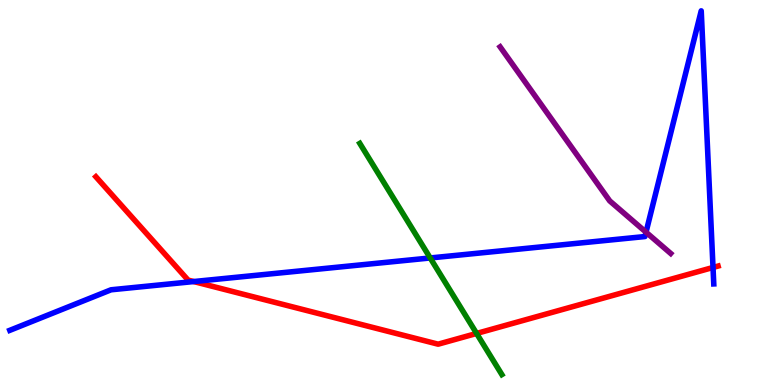[{'lines': ['blue', 'red'], 'intersections': [{'x': 2.5, 'y': 2.69}, {'x': 9.2, 'y': 3.05}]}, {'lines': ['green', 'red'], 'intersections': [{'x': 6.15, 'y': 1.34}]}, {'lines': ['purple', 'red'], 'intersections': []}, {'lines': ['blue', 'green'], 'intersections': [{'x': 5.55, 'y': 3.3}]}, {'lines': ['blue', 'purple'], 'intersections': [{'x': 8.34, 'y': 3.97}]}, {'lines': ['green', 'purple'], 'intersections': []}]